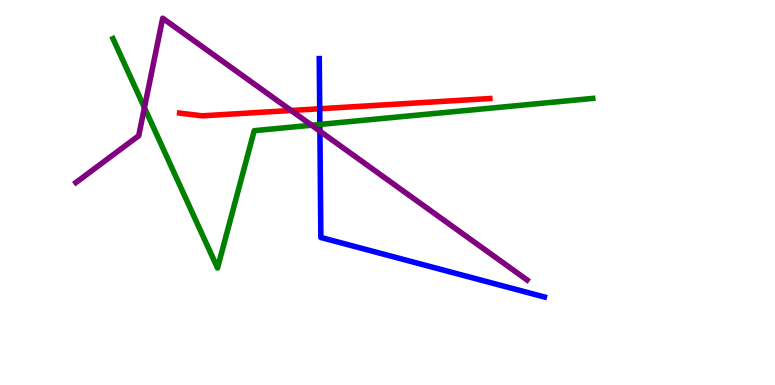[{'lines': ['blue', 'red'], 'intersections': [{'x': 4.13, 'y': 7.18}]}, {'lines': ['green', 'red'], 'intersections': []}, {'lines': ['purple', 'red'], 'intersections': [{'x': 3.76, 'y': 7.13}]}, {'lines': ['blue', 'green'], 'intersections': [{'x': 4.13, 'y': 6.77}]}, {'lines': ['blue', 'purple'], 'intersections': [{'x': 4.13, 'y': 6.59}]}, {'lines': ['green', 'purple'], 'intersections': [{'x': 1.86, 'y': 7.2}, {'x': 4.02, 'y': 6.75}]}]